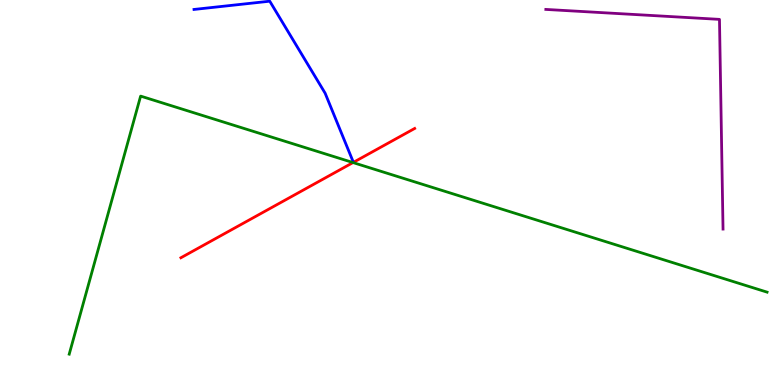[{'lines': ['blue', 'red'], 'intersections': []}, {'lines': ['green', 'red'], 'intersections': [{'x': 4.55, 'y': 5.78}]}, {'lines': ['purple', 'red'], 'intersections': []}, {'lines': ['blue', 'green'], 'intersections': []}, {'lines': ['blue', 'purple'], 'intersections': []}, {'lines': ['green', 'purple'], 'intersections': []}]